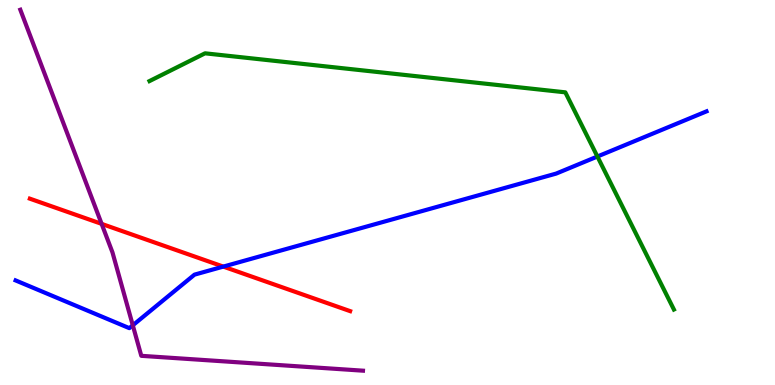[{'lines': ['blue', 'red'], 'intersections': [{'x': 2.88, 'y': 3.08}]}, {'lines': ['green', 'red'], 'intersections': []}, {'lines': ['purple', 'red'], 'intersections': [{'x': 1.31, 'y': 4.18}]}, {'lines': ['blue', 'green'], 'intersections': [{'x': 7.71, 'y': 5.93}]}, {'lines': ['blue', 'purple'], 'intersections': [{'x': 1.71, 'y': 1.55}]}, {'lines': ['green', 'purple'], 'intersections': []}]